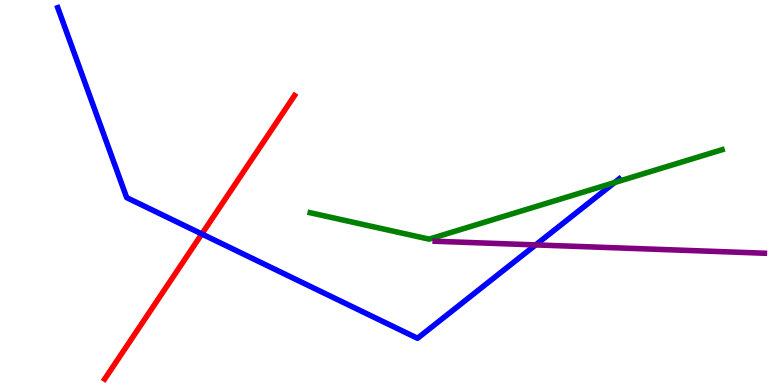[{'lines': ['blue', 'red'], 'intersections': [{'x': 2.6, 'y': 3.92}]}, {'lines': ['green', 'red'], 'intersections': []}, {'lines': ['purple', 'red'], 'intersections': []}, {'lines': ['blue', 'green'], 'intersections': [{'x': 7.93, 'y': 5.26}]}, {'lines': ['blue', 'purple'], 'intersections': [{'x': 6.91, 'y': 3.64}]}, {'lines': ['green', 'purple'], 'intersections': []}]